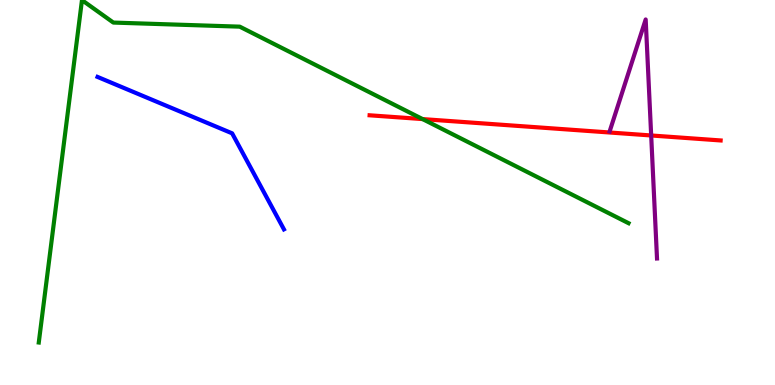[{'lines': ['blue', 'red'], 'intersections': []}, {'lines': ['green', 'red'], 'intersections': [{'x': 5.45, 'y': 6.91}]}, {'lines': ['purple', 'red'], 'intersections': [{'x': 8.4, 'y': 6.48}]}, {'lines': ['blue', 'green'], 'intersections': []}, {'lines': ['blue', 'purple'], 'intersections': []}, {'lines': ['green', 'purple'], 'intersections': []}]